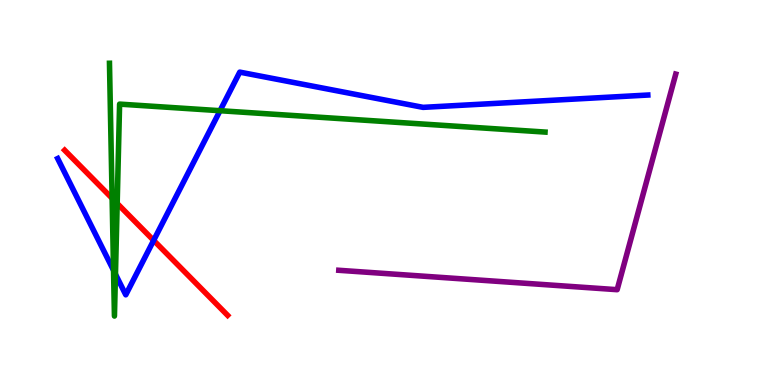[{'lines': ['blue', 'red'], 'intersections': [{'x': 1.98, 'y': 3.76}]}, {'lines': ['green', 'red'], 'intersections': [{'x': 1.45, 'y': 4.85}, {'x': 1.51, 'y': 4.72}]}, {'lines': ['purple', 'red'], 'intersections': []}, {'lines': ['blue', 'green'], 'intersections': [{'x': 1.47, 'y': 2.98}, {'x': 1.49, 'y': 2.88}, {'x': 2.84, 'y': 7.12}]}, {'lines': ['blue', 'purple'], 'intersections': []}, {'lines': ['green', 'purple'], 'intersections': []}]